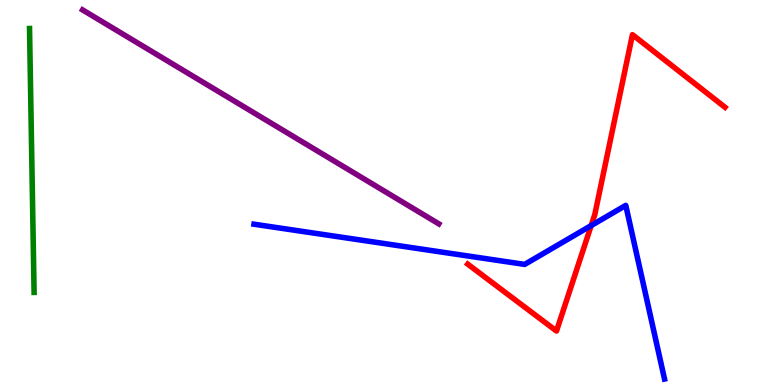[{'lines': ['blue', 'red'], 'intersections': [{'x': 7.63, 'y': 4.14}]}, {'lines': ['green', 'red'], 'intersections': []}, {'lines': ['purple', 'red'], 'intersections': []}, {'lines': ['blue', 'green'], 'intersections': []}, {'lines': ['blue', 'purple'], 'intersections': []}, {'lines': ['green', 'purple'], 'intersections': []}]